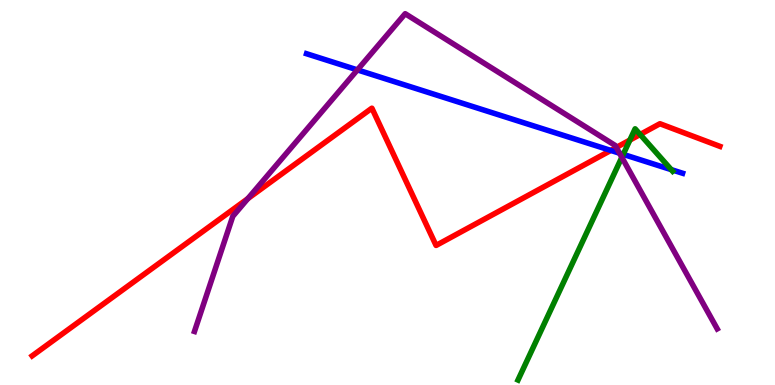[{'lines': ['blue', 'red'], 'intersections': [{'x': 7.88, 'y': 6.09}]}, {'lines': ['green', 'red'], 'intersections': [{'x': 8.13, 'y': 6.36}, {'x': 8.26, 'y': 6.51}]}, {'lines': ['purple', 'red'], 'intersections': [{'x': 3.2, 'y': 4.84}, {'x': 7.95, 'y': 6.17}]}, {'lines': ['blue', 'green'], 'intersections': [{'x': 8.04, 'y': 5.99}, {'x': 8.66, 'y': 5.59}]}, {'lines': ['blue', 'purple'], 'intersections': [{'x': 4.61, 'y': 8.18}, {'x': 7.99, 'y': 6.02}]}, {'lines': ['green', 'purple'], 'intersections': [{'x': 8.02, 'y': 5.91}]}]